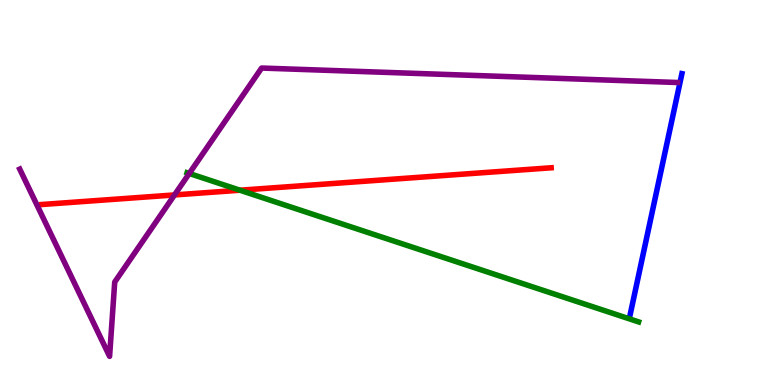[{'lines': ['blue', 'red'], 'intersections': []}, {'lines': ['green', 'red'], 'intersections': [{'x': 3.1, 'y': 5.06}]}, {'lines': ['purple', 'red'], 'intersections': [{'x': 2.25, 'y': 4.94}]}, {'lines': ['blue', 'green'], 'intersections': []}, {'lines': ['blue', 'purple'], 'intersections': []}, {'lines': ['green', 'purple'], 'intersections': [{'x': 2.44, 'y': 5.49}]}]